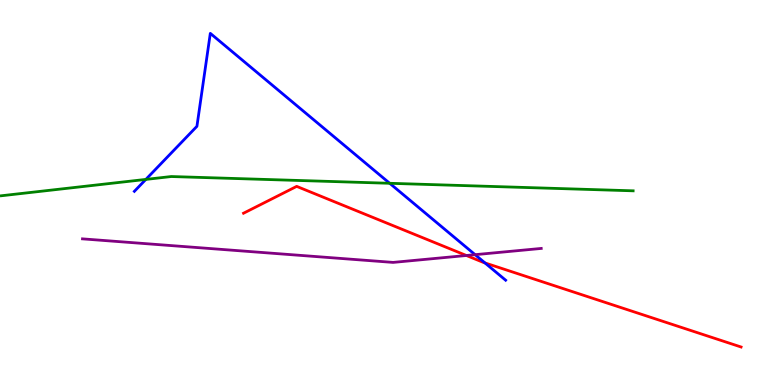[{'lines': ['blue', 'red'], 'intersections': [{'x': 6.26, 'y': 3.17}]}, {'lines': ['green', 'red'], 'intersections': []}, {'lines': ['purple', 'red'], 'intersections': [{'x': 6.02, 'y': 3.36}]}, {'lines': ['blue', 'green'], 'intersections': [{'x': 1.88, 'y': 5.34}, {'x': 5.03, 'y': 5.24}]}, {'lines': ['blue', 'purple'], 'intersections': [{'x': 6.13, 'y': 3.39}]}, {'lines': ['green', 'purple'], 'intersections': []}]